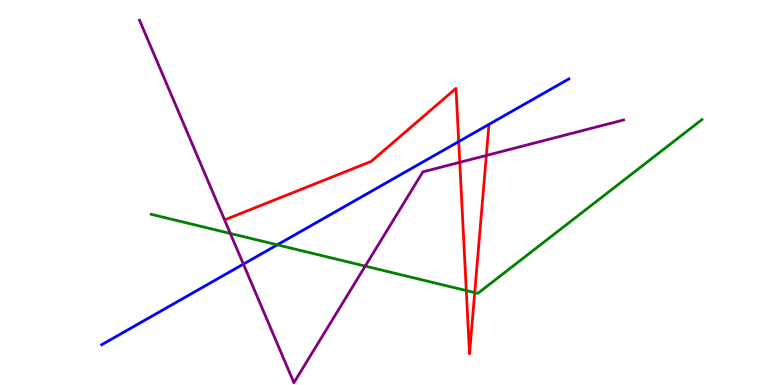[{'lines': ['blue', 'red'], 'intersections': [{'x': 5.92, 'y': 6.32}]}, {'lines': ['green', 'red'], 'intersections': [{'x': 6.02, 'y': 2.45}, {'x': 6.13, 'y': 2.4}]}, {'lines': ['purple', 'red'], 'intersections': [{'x': 5.93, 'y': 5.78}, {'x': 6.28, 'y': 5.96}]}, {'lines': ['blue', 'green'], 'intersections': [{'x': 3.58, 'y': 3.64}]}, {'lines': ['blue', 'purple'], 'intersections': [{'x': 3.14, 'y': 3.14}]}, {'lines': ['green', 'purple'], 'intersections': [{'x': 2.97, 'y': 3.94}, {'x': 4.71, 'y': 3.09}]}]